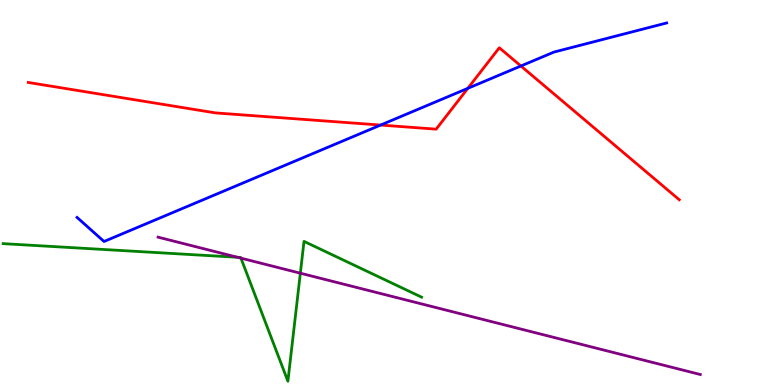[{'lines': ['blue', 'red'], 'intersections': [{'x': 4.91, 'y': 6.75}, {'x': 6.04, 'y': 7.71}, {'x': 6.72, 'y': 8.29}]}, {'lines': ['green', 'red'], 'intersections': []}, {'lines': ['purple', 'red'], 'intersections': []}, {'lines': ['blue', 'green'], 'intersections': []}, {'lines': ['blue', 'purple'], 'intersections': []}, {'lines': ['green', 'purple'], 'intersections': [{'x': 3.06, 'y': 3.32}, {'x': 3.11, 'y': 3.29}, {'x': 3.88, 'y': 2.9}]}]